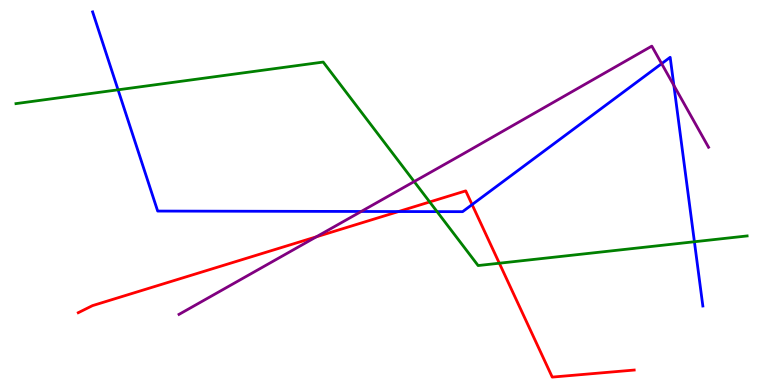[{'lines': ['blue', 'red'], 'intersections': [{'x': 5.14, 'y': 4.51}, {'x': 6.09, 'y': 4.69}]}, {'lines': ['green', 'red'], 'intersections': [{'x': 5.54, 'y': 4.75}, {'x': 6.44, 'y': 3.16}]}, {'lines': ['purple', 'red'], 'intersections': [{'x': 4.08, 'y': 3.85}]}, {'lines': ['blue', 'green'], 'intersections': [{'x': 1.52, 'y': 7.67}, {'x': 5.64, 'y': 4.5}, {'x': 8.96, 'y': 3.72}]}, {'lines': ['blue', 'purple'], 'intersections': [{'x': 4.66, 'y': 4.51}, {'x': 8.54, 'y': 8.35}, {'x': 8.7, 'y': 7.78}]}, {'lines': ['green', 'purple'], 'intersections': [{'x': 5.34, 'y': 5.28}]}]